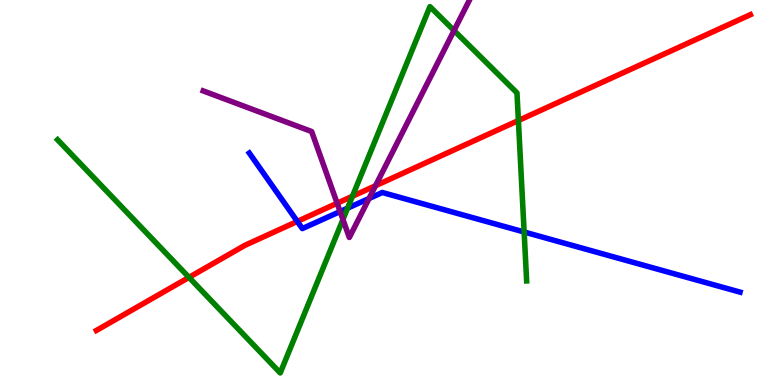[{'lines': ['blue', 'red'], 'intersections': [{'x': 3.84, 'y': 4.25}]}, {'lines': ['green', 'red'], 'intersections': [{'x': 2.44, 'y': 2.8}, {'x': 4.55, 'y': 4.9}, {'x': 6.69, 'y': 6.87}]}, {'lines': ['purple', 'red'], 'intersections': [{'x': 4.35, 'y': 4.72}, {'x': 4.85, 'y': 5.18}]}, {'lines': ['blue', 'green'], 'intersections': [{'x': 4.48, 'y': 4.59}, {'x': 6.76, 'y': 3.97}]}, {'lines': ['blue', 'purple'], 'intersections': [{'x': 4.39, 'y': 4.51}, {'x': 4.76, 'y': 4.84}]}, {'lines': ['green', 'purple'], 'intersections': [{'x': 4.42, 'y': 4.3}, {'x': 5.86, 'y': 9.21}]}]